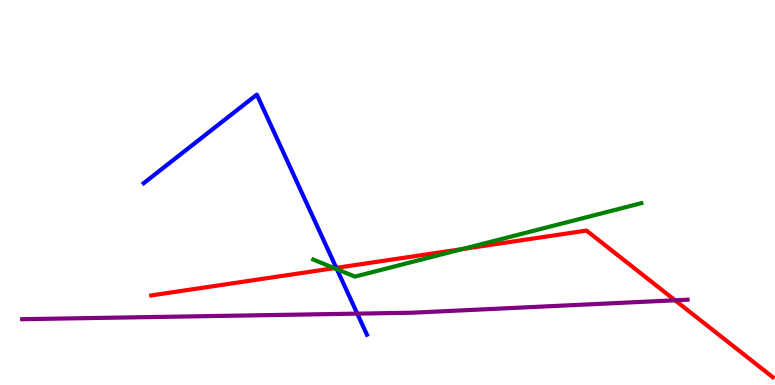[{'lines': ['blue', 'red'], 'intersections': [{'x': 4.34, 'y': 3.04}]}, {'lines': ['green', 'red'], 'intersections': [{'x': 4.31, 'y': 3.03}, {'x': 5.97, 'y': 3.53}]}, {'lines': ['purple', 'red'], 'intersections': [{'x': 8.71, 'y': 2.2}]}, {'lines': ['blue', 'green'], 'intersections': [{'x': 4.35, 'y': 3.01}]}, {'lines': ['blue', 'purple'], 'intersections': [{'x': 4.61, 'y': 1.85}]}, {'lines': ['green', 'purple'], 'intersections': []}]